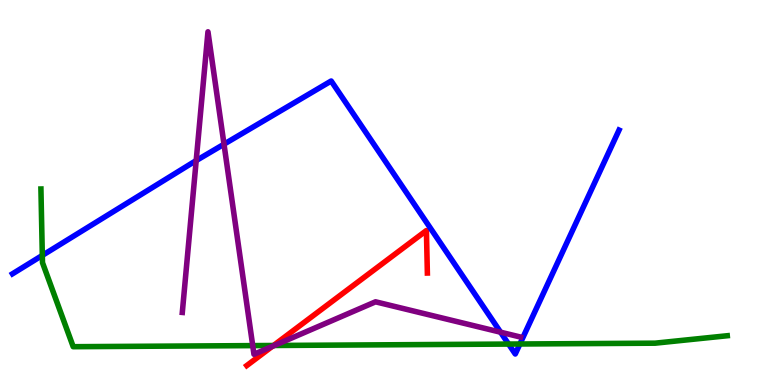[{'lines': ['blue', 'red'], 'intersections': []}, {'lines': ['green', 'red'], 'intersections': [{'x': 3.53, 'y': 1.03}]}, {'lines': ['purple', 'red'], 'intersections': [{'x': 3.51, 'y': 1.0}]}, {'lines': ['blue', 'green'], 'intersections': [{'x': 0.546, 'y': 3.37}, {'x': 6.56, 'y': 1.06}, {'x': 6.71, 'y': 1.07}]}, {'lines': ['blue', 'purple'], 'intersections': [{'x': 2.53, 'y': 5.83}, {'x': 2.89, 'y': 6.25}, {'x': 6.46, 'y': 1.37}]}, {'lines': ['green', 'purple'], 'intersections': [{'x': 3.26, 'y': 1.02}, {'x': 3.54, 'y': 1.03}]}]